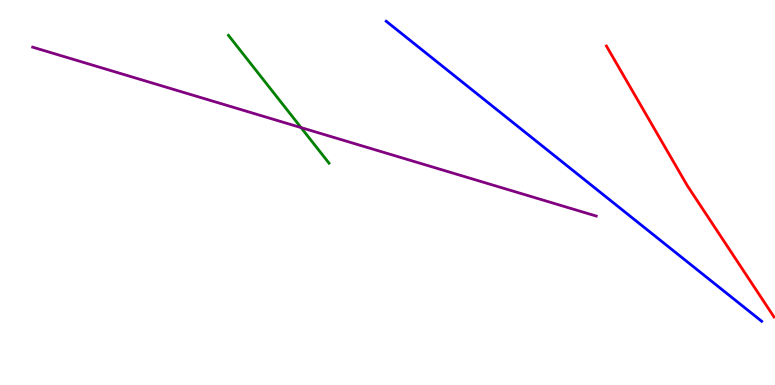[{'lines': ['blue', 'red'], 'intersections': []}, {'lines': ['green', 'red'], 'intersections': []}, {'lines': ['purple', 'red'], 'intersections': []}, {'lines': ['blue', 'green'], 'intersections': []}, {'lines': ['blue', 'purple'], 'intersections': []}, {'lines': ['green', 'purple'], 'intersections': [{'x': 3.88, 'y': 6.69}]}]